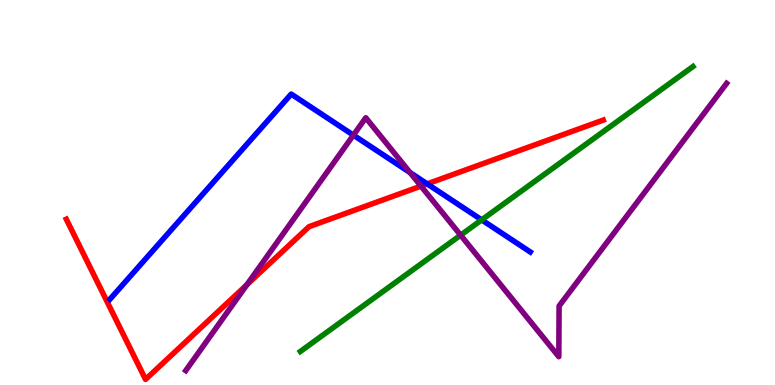[{'lines': ['blue', 'red'], 'intersections': [{'x': 5.51, 'y': 5.22}]}, {'lines': ['green', 'red'], 'intersections': []}, {'lines': ['purple', 'red'], 'intersections': [{'x': 3.19, 'y': 2.61}, {'x': 5.43, 'y': 5.17}]}, {'lines': ['blue', 'green'], 'intersections': [{'x': 6.22, 'y': 4.29}]}, {'lines': ['blue', 'purple'], 'intersections': [{'x': 4.56, 'y': 6.49}, {'x': 5.29, 'y': 5.52}]}, {'lines': ['green', 'purple'], 'intersections': [{'x': 5.94, 'y': 3.89}]}]